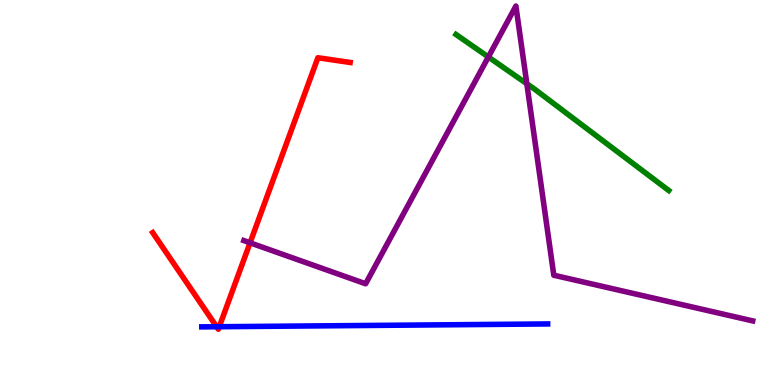[{'lines': ['blue', 'red'], 'intersections': [{'x': 2.8, 'y': 1.51}, {'x': 2.83, 'y': 1.51}]}, {'lines': ['green', 'red'], 'intersections': []}, {'lines': ['purple', 'red'], 'intersections': [{'x': 3.23, 'y': 3.69}]}, {'lines': ['blue', 'green'], 'intersections': []}, {'lines': ['blue', 'purple'], 'intersections': []}, {'lines': ['green', 'purple'], 'intersections': [{'x': 6.3, 'y': 8.52}, {'x': 6.8, 'y': 7.82}]}]